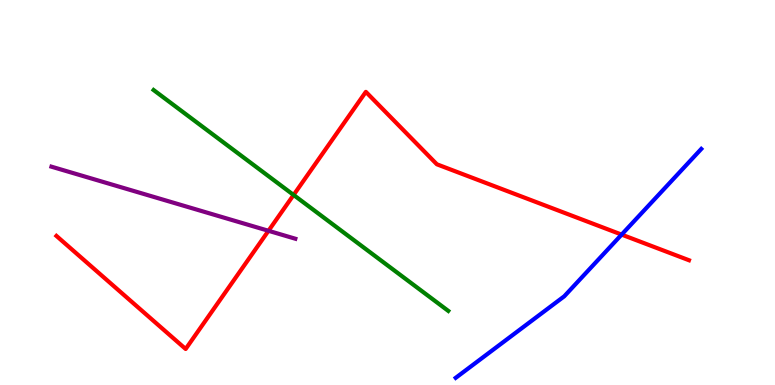[{'lines': ['blue', 'red'], 'intersections': [{'x': 8.02, 'y': 3.91}]}, {'lines': ['green', 'red'], 'intersections': [{'x': 3.79, 'y': 4.94}]}, {'lines': ['purple', 'red'], 'intersections': [{'x': 3.46, 'y': 4.01}]}, {'lines': ['blue', 'green'], 'intersections': []}, {'lines': ['blue', 'purple'], 'intersections': []}, {'lines': ['green', 'purple'], 'intersections': []}]